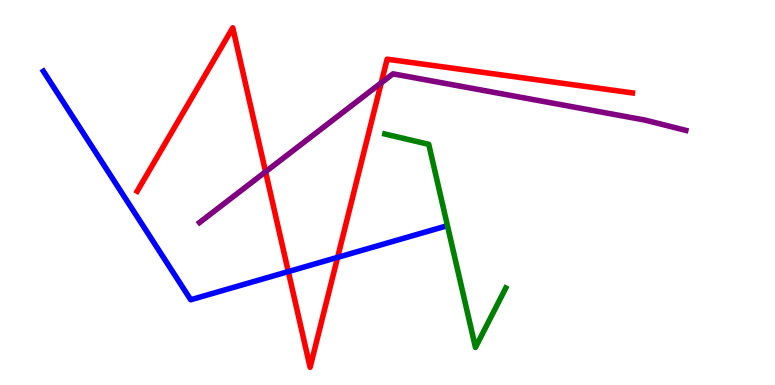[{'lines': ['blue', 'red'], 'intersections': [{'x': 3.72, 'y': 2.95}, {'x': 4.36, 'y': 3.32}]}, {'lines': ['green', 'red'], 'intersections': []}, {'lines': ['purple', 'red'], 'intersections': [{'x': 3.43, 'y': 5.54}, {'x': 4.92, 'y': 7.85}]}, {'lines': ['blue', 'green'], 'intersections': []}, {'lines': ['blue', 'purple'], 'intersections': []}, {'lines': ['green', 'purple'], 'intersections': []}]